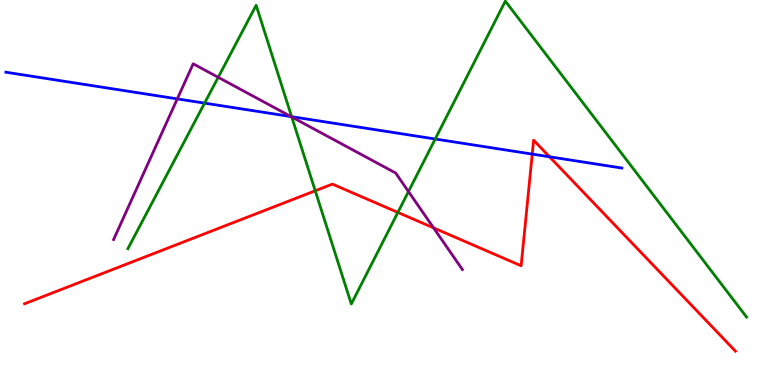[{'lines': ['blue', 'red'], 'intersections': [{'x': 6.87, 'y': 6.0}, {'x': 7.09, 'y': 5.93}]}, {'lines': ['green', 'red'], 'intersections': [{'x': 4.07, 'y': 5.04}, {'x': 5.13, 'y': 4.48}]}, {'lines': ['purple', 'red'], 'intersections': [{'x': 5.59, 'y': 4.08}]}, {'lines': ['blue', 'green'], 'intersections': [{'x': 2.64, 'y': 7.32}, {'x': 3.76, 'y': 6.97}, {'x': 5.62, 'y': 6.39}]}, {'lines': ['blue', 'purple'], 'intersections': [{'x': 2.29, 'y': 7.43}, {'x': 3.75, 'y': 6.97}]}, {'lines': ['green', 'purple'], 'intersections': [{'x': 2.82, 'y': 7.99}, {'x': 3.76, 'y': 6.96}, {'x': 5.27, 'y': 5.02}]}]